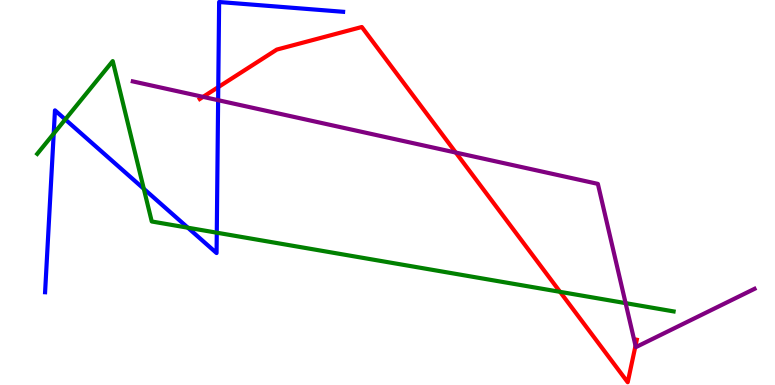[{'lines': ['blue', 'red'], 'intersections': [{'x': 2.82, 'y': 7.74}]}, {'lines': ['green', 'red'], 'intersections': [{'x': 7.23, 'y': 2.42}]}, {'lines': ['purple', 'red'], 'intersections': [{'x': 2.62, 'y': 7.48}, {'x': 5.88, 'y': 6.04}, {'x': 8.2, 'y': 1.02}]}, {'lines': ['blue', 'green'], 'intersections': [{'x': 0.693, 'y': 6.53}, {'x': 0.842, 'y': 6.9}, {'x': 1.86, 'y': 5.1}, {'x': 2.42, 'y': 4.09}, {'x': 2.8, 'y': 3.96}]}, {'lines': ['blue', 'purple'], 'intersections': [{'x': 2.81, 'y': 7.4}]}, {'lines': ['green', 'purple'], 'intersections': [{'x': 8.07, 'y': 2.13}]}]